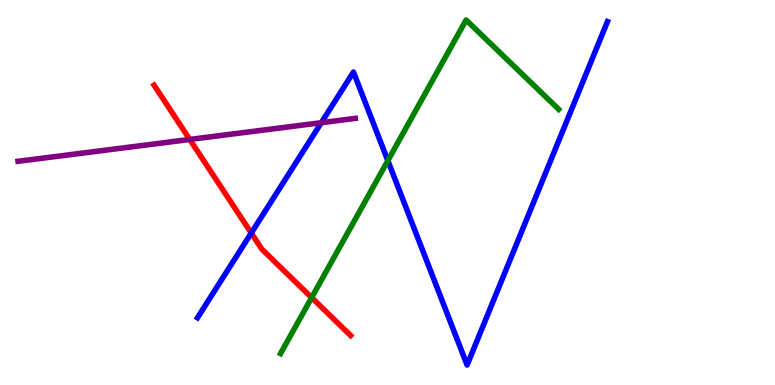[{'lines': ['blue', 'red'], 'intersections': [{'x': 3.24, 'y': 3.95}]}, {'lines': ['green', 'red'], 'intersections': [{'x': 4.02, 'y': 2.27}]}, {'lines': ['purple', 'red'], 'intersections': [{'x': 2.45, 'y': 6.38}]}, {'lines': ['blue', 'green'], 'intersections': [{'x': 5.0, 'y': 5.83}]}, {'lines': ['blue', 'purple'], 'intersections': [{'x': 4.15, 'y': 6.81}]}, {'lines': ['green', 'purple'], 'intersections': []}]